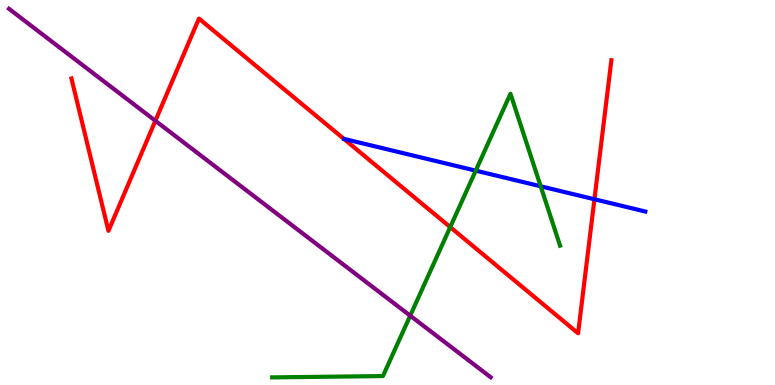[{'lines': ['blue', 'red'], 'intersections': [{'x': 7.67, 'y': 4.82}]}, {'lines': ['green', 'red'], 'intersections': [{'x': 5.81, 'y': 4.1}]}, {'lines': ['purple', 'red'], 'intersections': [{'x': 2.0, 'y': 6.86}]}, {'lines': ['blue', 'green'], 'intersections': [{'x': 6.14, 'y': 5.57}, {'x': 6.98, 'y': 5.16}]}, {'lines': ['blue', 'purple'], 'intersections': []}, {'lines': ['green', 'purple'], 'intersections': [{'x': 5.29, 'y': 1.8}]}]